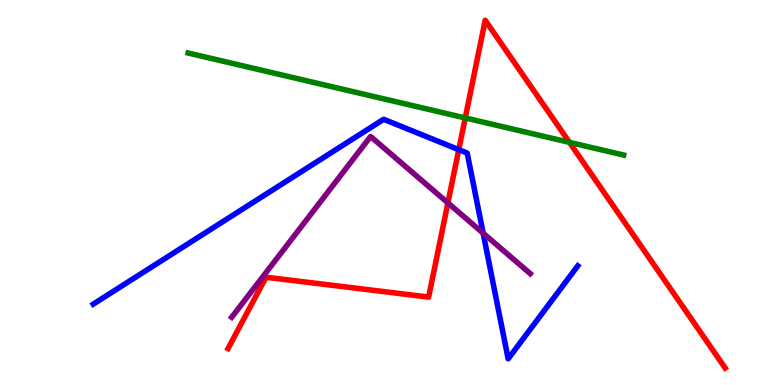[{'lines': ['blue', 'red'], 'intersections': [{'x': 5.92, 'y': 6.11}]}, {'lines': ['green', 'red'], 'intersections': [{'x': 6.0, 'y': 6.94}, {'x': 7.35, 'y': 6.3}]}, {'lines': ['purple', 'red'], 'intersections': [{'x': 5.78, 'y': 4.73}]}, {'lines': ['blue', 'green'], 'intersections': []}, {'lines': ['blue', 'purple'], 'intersections': [{'x': 6.23, 'y': 3.94}]}, {'lines': ['green', 'purple'], 'intersections': []}]